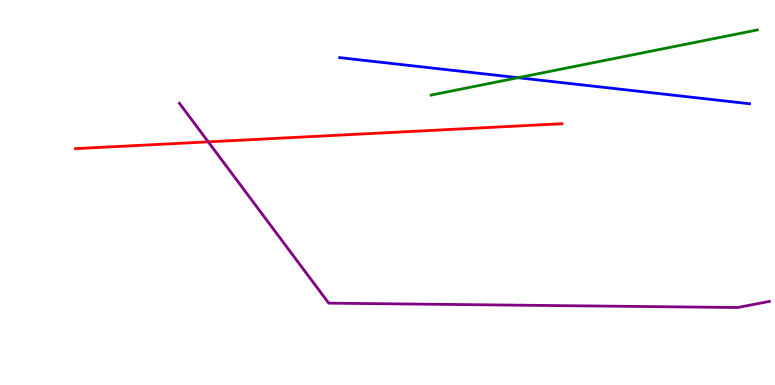[{'lines': ['blue', 'red'], 'intersections': []}, {'lines': ['green', 'red'], 'intersections': []}, {'lines': ['purple', 'red'], 'intersections': [{'x': 2.69, 'y': 6.32}]}, {'lines': ['blue', 'green'], 'intersections': [{'x': 6.69, 'y': 7.98}]}, {'lines': ['blue', 'purple'], 'intersections': []}, {'lines': ['green', 'purple'], 'intersections': []}]